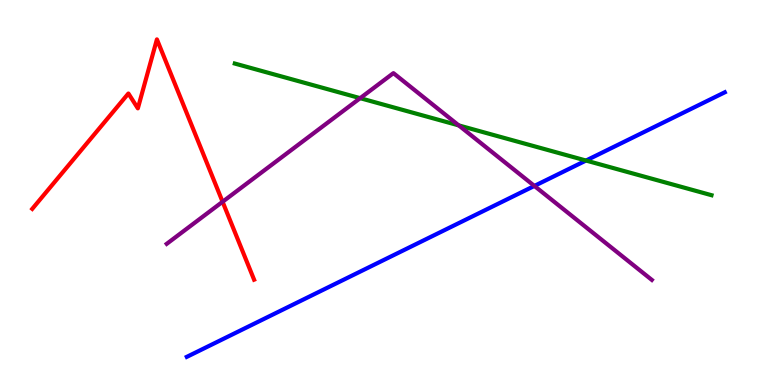[{'lines': ['blue', 'red'], 'intersections': []}, {'lines': ['green', 'red'], 'intersections': []}, {'lines': ['purple', 'red'], 'intersections': [{'x': 2.87, 'y': 4.76}]}, {'lines': ['blue', 'green'], 'intersections': [{'x': 7.56, 'y': 5.83}]}, {'lines': ['blue', 'purple'], 'intersections': [{'x': 6.9, 'y': 5.17}]}, {'lines': ['green', 'purple'], 'intersections': [{'x': 4.65, 'y': 7.45}, {'x': 5.92, 'y': 6.74}]}]